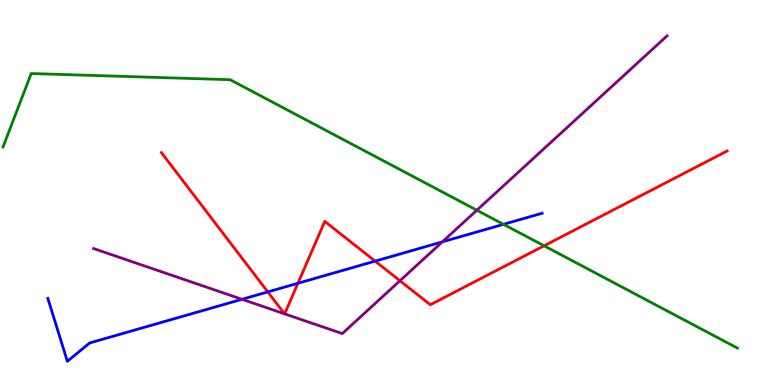[{'lines': ['blue', 'red'], 'intersections': [{'x': 3.46, 'y': 2.42}, {'x': 3.84, 'y': 2.64}, {'x': 4.84, 'y': 3.22}]}, {'lines': ['green', 'red'], 'intersections': [{'x': 7.02, 'y': 3.62}]}, {'lines': ['purple', 'red'], 'intersections': [{'x': 3.67, 'y': 1.85}, {'x': 3.67, 'y': 1.85}, {'x': 5.16, 'y': 2.71}]}, {'lines': ['blue', 'green'], 'intersections': [{'x': 6.5, 'y': 4.17}]}, {'lines': ['blue', 'purple'], 'intersections': [{'x': 3.12, 'y': 2.23}, {'x': 5.71, 'y': 3.72}]}, {'lines': ['green', 'purple'], 'intersections': [{'x': 6.15, 'y': 4.54}]}]